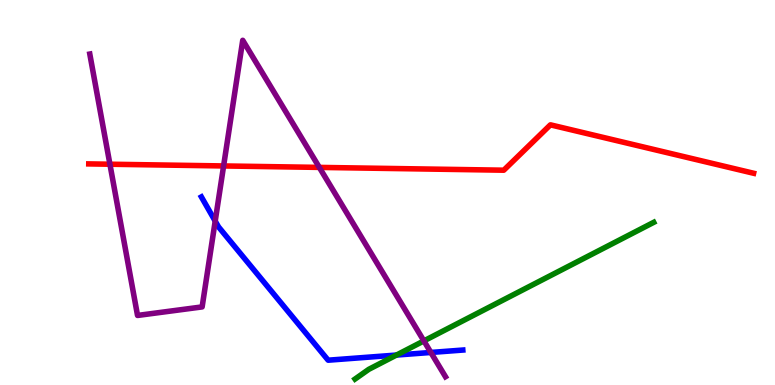[{'lines': ['blue', 'red'], 'intersections': []}, {'lines': ['green', 'red'], 'intersections': []}, {'lines': ['purple', 'red'], 'intersections': [{'x': 1.42, 'y': 5.73}, {'x': 2.89, 'y': 5.69}, {'x': 4.12, 'y': 5.65}]}, {'lines': ['blue', 'green'], 'intersections': [{'x': 5.12, 'y': 0.778}]}, {'lines': ['blue', 'purple'], 'intersections': [{'x': 2.78, 'y': 4.26}, {'x': 5.56, 'y': 0.845}]}, {'lines': ['green', 'purple'], 'intersections': [{'x': 5.47, 'y': 1.15}]}]